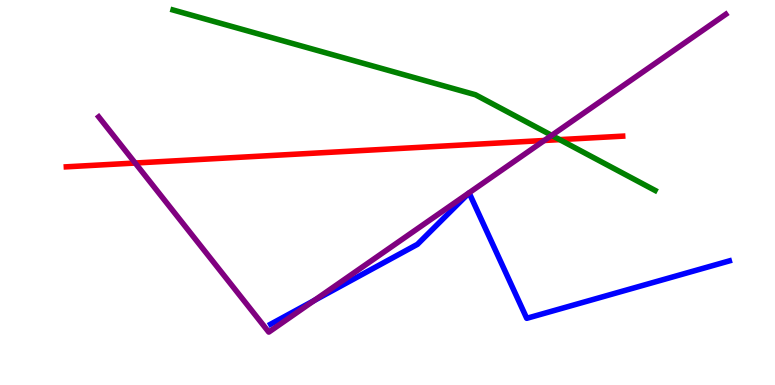[{'lines': ['blue', 'red'], 'intersections': []}, {'lines': ['green', 'red'], 'intersections': [{'x': 7.22, 'y': 6.37}]}, {'lines': ['purple', 'red'], 'intersections': [{'x': 1.74, 'y': 5.77}, {'x': 7.02, 'y': 6.35}]}, {'lines': ['blue', 'green'], 'intersections': []}, {'lines': ['blue', 'purple'], 'intersections': [{'x': 4.05, 'y': 2.2}]}, {'lines': ['green', 'purple'], 'intersections': [{'x': 7.12, 'y': 6.48}]}]